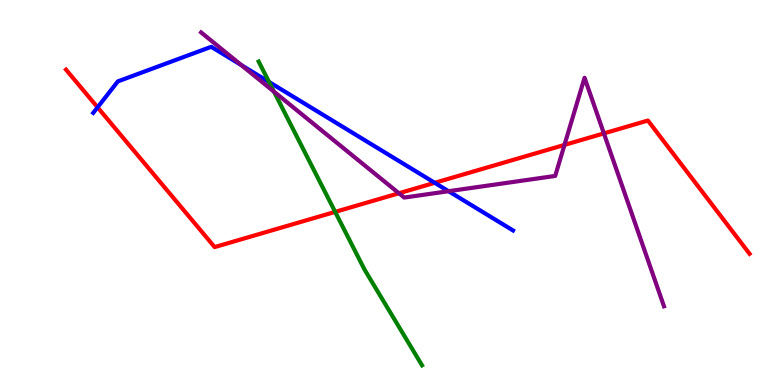[{'lines': ['blue', 'red'], 'intersections': [{'x': 1.26, 'y': 7.21}, {'x': 5.61, 'y': 5.25}]}, {'lines': ['green', 'red'], 'intersections': [{'x': 4.32, 'y': 4.5}]}, {'lines': ['purple', 'red'], 'intersections': [{'x': 5.15, 'y': 4.98}, {'x': 7.28, 'y': 6.24}, {'x': 7.79, 'y': 6.54}]}, {'lines': ['blue', 'green'], 'intersections': [{'x': 3.47, 'y': 7.87}]}, {'lines': ['blue', 'purple'], 'intersections': [{'x': 3.11, 'y': 8.31}, {'x': 5.79, 'y': 5.03}]}, {'lines': ['green', 'purple'], 'intersections': [{'x': 3.54, 'y': 7.62}]}]